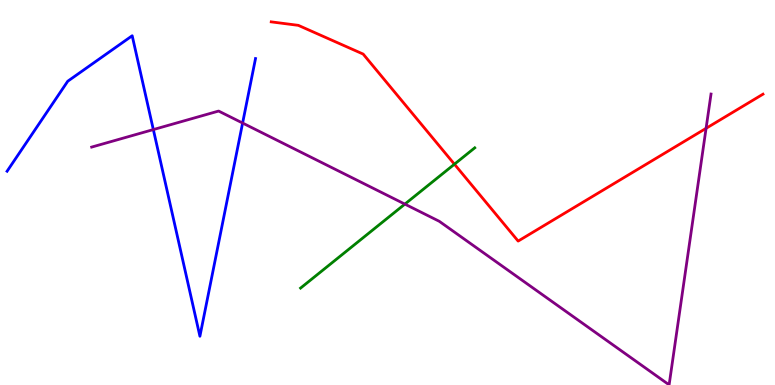[{'lines': ['blue', 'red'], 'intersections': []}, {'lines': ['green', 'red'], 'intersections': [{'x': 5.86, 'y': 5.74}]}, {'lines': ['purple', 'red'], 'intersections': [{'x': 9.11, 'y': 6.67}]}, {'lines': ['blue', 'green'], 'intersections': []}, {'lines': ['blue', 'purple'], 'intersections': [{'x': 1.98, 'y': 6.63}, {'x': 3.13, 'y': 6.8}]}, {'lines': ['green', 'purple'], 'intersections': [{'x': 5.22, 'y': 4.7}]}]